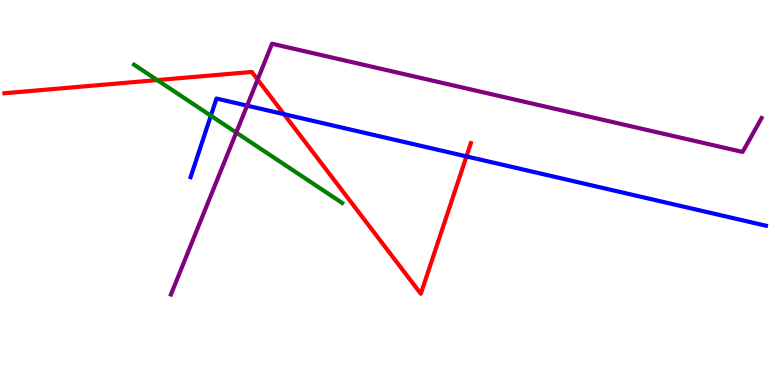[{'lines': ['blue', 'red'], 'intersections': [{'x': 3.66, 'y': 7.03}, {'x': 6.02, 'y': 5.94}]}, {'lines': ['green', 'red'], 'intersections': [{'x': 2.03, 'y': 7.92}]}, {'lines': ['purple', 'red'], 'intersections': [{'x': 3.32, 'y': 7.93}]}, {'lines': ['blue', 'green'], 'intersections': [{'x': 2.72, 'y': 6.99}]}, {'lines': ['blue', 'purple'], 'intersections': [{'x': 3.19, 'y': 7.26}]}, {'lines': ['green', 'purple'], 'intersections': [{'x': 3.05, 'y': 6.56}]}]